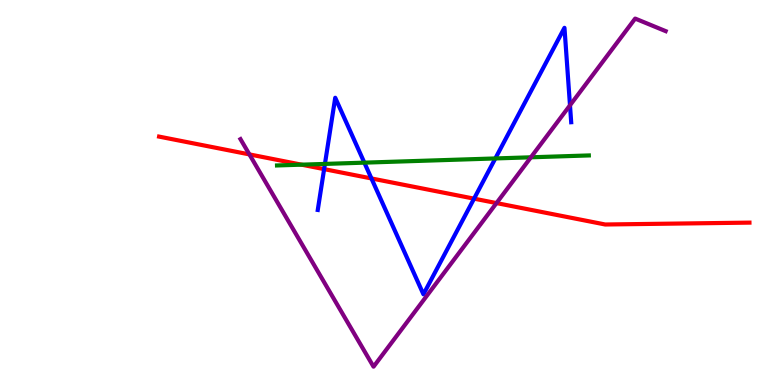[{'lines': ['blue', 'red'], 'intersections': [{'x': 4.18, 'y': 5.61}, {'x': 4.79, 'y': 5.37}, {'x': 6.12, 'y': 4.84}]}, {'lines': ['green', 'red'], 'intersections': [{'x': 3.89, 'y': 5.72}]}, {'lines': ['purple', 'red'], 'intersections': [{'x': 3.22, 'y': 5.99}, {'x': 6.41, 'y': 4.73}]}, {'lines': ['blue', 'green'], 'intersections': [{'x': 4.19, 'y': 5.74}, {'x': 4.7, 'y': 5.78}, {'x': 6.39, 'y': 5.88}]}, {'lines': ['blue', 'purple'], 'intersections': [{'x': 7.35, 'y': 7.26}]}, {'lines': ['green', 'purple'], 'intersections': [{'x': 6.85, 'y': 5.91}]}]